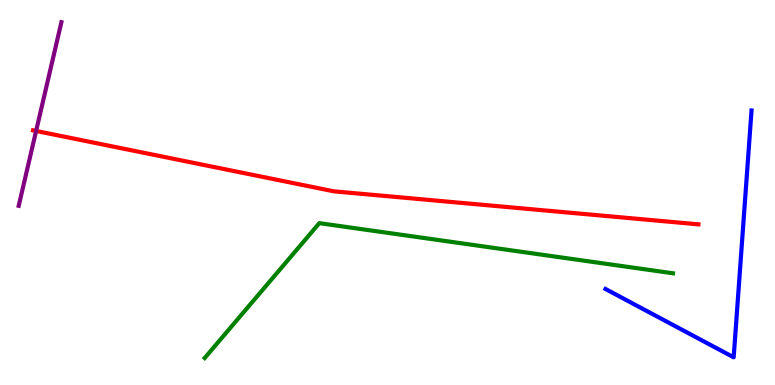[{'lines': ['blue', 'red'], 'intersections': []}, {'lines': ['green', 'red'], 'intersections': []}, {'lines': ['purple', 'red'], 'intersections': [{'x': 0.466, 'y': 6.6}]}, {'lines': ['blue', 'green'], 'intersections': []}, {'lines': ['blue', 'purple'], 'intersections': []}, {'lines': ['green', 'purple'], 'intersections': []}]